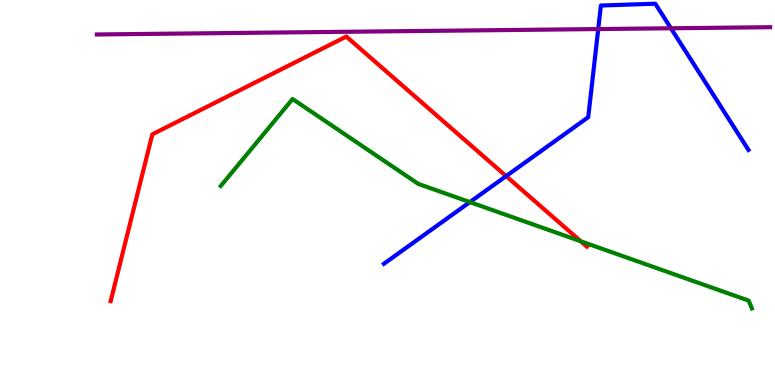[{'lines': ['blue', 'red'], 'intersections': [{'x': 6.53, 'y': 5.43}]}, {'lines': ['green', 'red'], 'intersections': [{'x': 7.49, 'y': 3.73}]}, {'lines': ['purple', 'red'], 'intersections': []}, {'lines': ['blue', 'green'], 'intersections': [{'x': 6.06, 'y': 4.75}]}, {'lines': ['blue', 'purple'], 'intersections': [{'x': 7.72, 'y': 9.25}, {'x': 8.66, 'y': 9.27}]}, {'lines': ['green', 'purple'], 'intersections': []}]